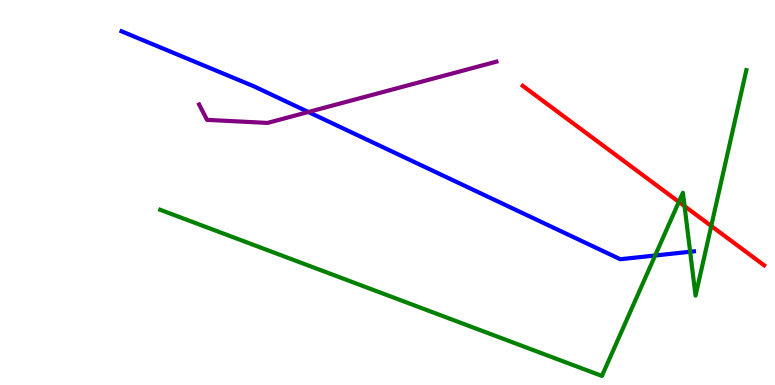[{'lines': ['blue', 'red'], 'intersections': []}, {'lines': ['green', 'red'], 'intersections': [{'x': 8.76, 'y': 4.76}, {'x': 8.83, 'y': 4.65}, {'x': 9.18, 'y': 4.13}]}, {'lines': ['purple', 'red'], 'intersections': []}, {'lines': ['blue', 'green'], 'intersections': [{'x': 8.45, 'y': 3.36}, {'x': 8.91, 'y': 3.46}]}, {'lines': ['blue', 'purple'], 'intersections': [{'x': 3.98, 'y': 7.09}]}, {'lines': ['green', 'purple'], 'intersections': []}]